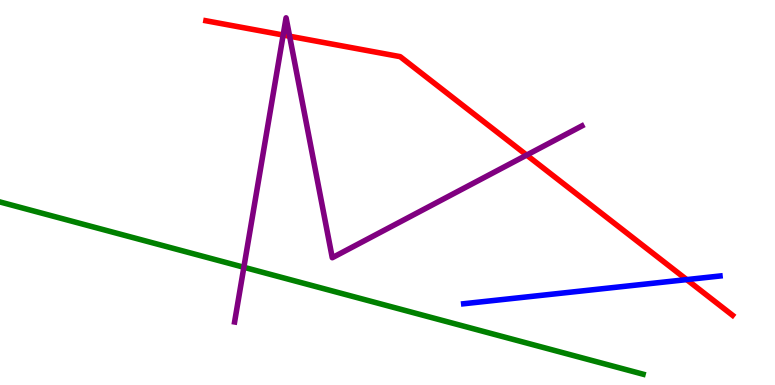[{'lines': ['blue', 'red'], 'intersections': [{'x': 8.86, 'y': 2.74}]}, {'lines': ['green', 'red'], 'intersections': []}, {'lines': ['purple', 'red'], 'intersections': [{'x': 3.65, 'y': 9.09}, {'x': 3.74, 'y': 9.06}, {'x': 6.8, 'y': 5.97}]}, {'lines': ['blue', 'green'], 'intersections': []}, {'lines': ['blue', 'purple'], 'intersections': []}, {'lines': ['green', 'purple'], 'intersections': [{'x': 3.15, 'y': 3.06}]}]